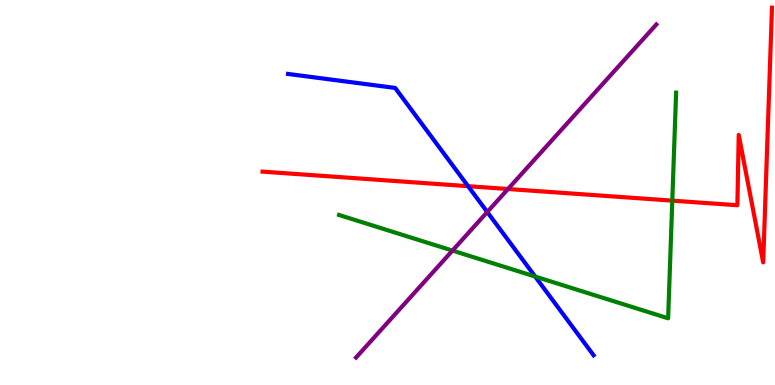[{'lines': ['blue', 'red'], 'intersections': [{'x': 6.04, 'y': 5.16}]}, {'lines': ['green', 'red'], 'intersections': [{'x': 8.67, 'y': 4.79}]}, {'lines': ['purple', 'red'], 'intersections': [{'x': 6.55, 'y': 5.09}]}, {'lines': ['blue', 'green'], 'intersections': [{'x': 6.91, 'y': 2.82}]}, {'lines': ['blue', 'purple'], 'intersections': [{'x': 6.29, 'y': 4.49}]}, {'lines': ['green', 'purple'], 'intersections': [{'x': 5.84, 'y': 3.49}]}]